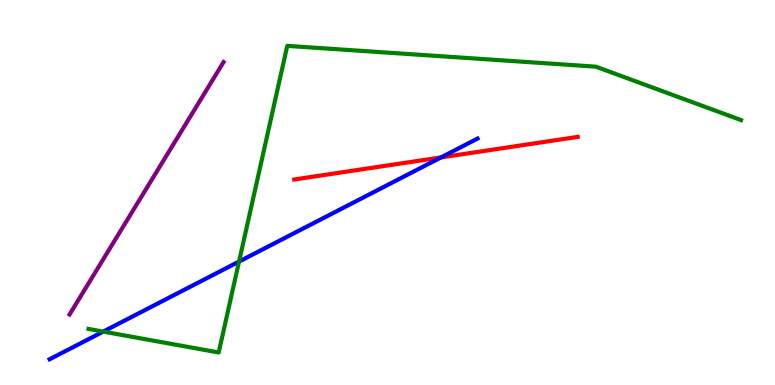[{'lines': ['blue', 'red'], 'intersections': [{'x': 5.69, 'y': 5.91}]}, {'lines': ['green', 'red'], 'intersections': []}, {'lines': ['purple', 'red'], 'intersections': []}, {'lines': ['blue', 'green'], 'intersections': [{'x': 1.33, 'y': 1.39}, {'x': 3.08, 'y': 3.21}]}, {'lines': ['blue', 'purple'], 'intersections': []}, {'lines': ['green', 'purple'], 'intersections': []}]